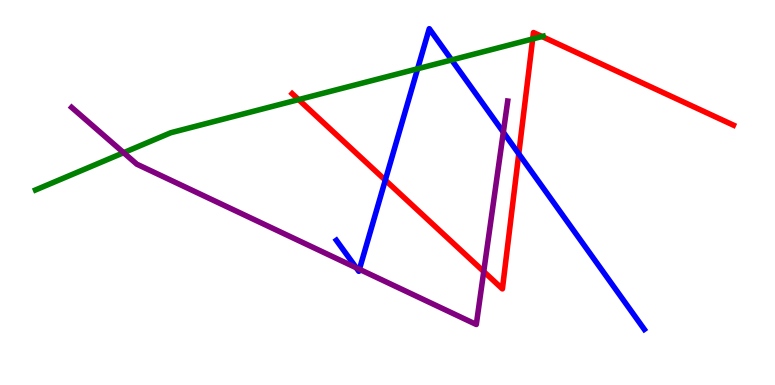[{'lines': ['blue', 'red'], 'intersections': [{'x': 4.97, 'y': 5.32}, {'x': 6.69, 'y': 6.0}]}, {'lines': ['green', 'red'], 'intersections': [{'x': 3.85, 'y': 7.41}, {'x': 6.87, 'y': 8.99}, {'x': 6.99, 'y': 9.05}]}, {'lines': ['purple', 'red'], 'intersections': [{'x': 6.24, 'y': 2.95}]}, {'lines': ['blue', 'green'], 'intersections': [{'x': 5.39, 'y': 8.21}, {'x': 5.83, 'y': 8.44}]}, {'lines': ['blue', 'purple'], 'intersections': [{'x': 4.6, 'y': 3.04}, {'x': 4.64, 'y': 3.01}, {'x': 6.49, 'y': 6.57}]}, {'lines': ['green', 'purple'], 'intersections': [{'x': 1.6, 'y': 6.03}]}]